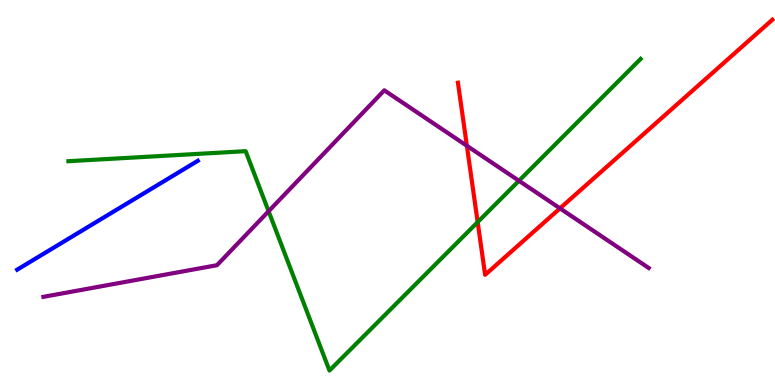[{'lines': ['blue', 'red'], 'intersections': []}, {'lines': ['green', 'red'], 'intersections': [{'x': 6.16, 'y': 4.23}]}, {'lines': ['purple', 'red'], 'intersections': [{'x': 6.02, 'y': 6.21}, {'x': 7.23, 'y': 4.59}]}, {'lines': ['blue', 'green'], 'intersections': []}, {'lines': ['blue', 'purple'], 'intersections': []}, {'lines': ['green', 'purple'], 'intersections': [{'x': 3.47, 'y': 4.51}, {'x': 6.7, 'y': 5.3}]}]